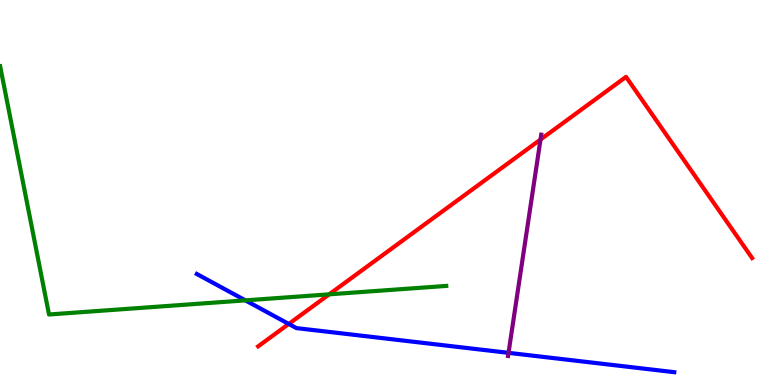[{'lines': ['blue', 'red'], 'intersections': [{'x': 3.73, 'y': 1.59}]}, {'lines': ['green', 'red'], 'intersections': [{'x': 4.25, 'y': 2.35}]}, {'lines': ['purple', 'red'], 'intersections': [{'x': 6.97, 'y': 6.38}]}, {'lines': ['blue', 'green'], 'intersections': [{'x': 3.17, 'y': 2.2}]}, {'lines': ['blue', 'purple'], 'intersections': [{'x': 6.56, 'y': 0.835}]}, {'lines': ['green', 'purple'], 'intersections': []}]